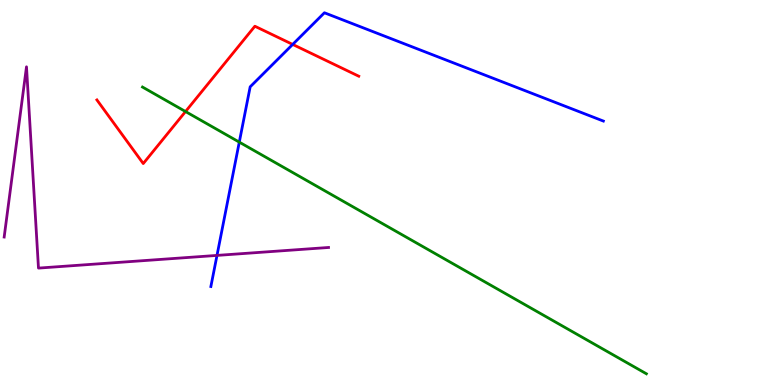[{'lines': ['blue', 'red'], 'intersections': [{'x': 3.78, 'y': 8.85}]}, {'lines': ['green', 'red'], 'intersections': [{'x': 2.39, 'y': 7.1}]}, {'lines': ['purple', 'red'], 'intersections': []}, {'lines': ['blue', 'green'], 'intersections': [{'x': 3.09, 'y': 6.31}]}, {'lines': ['blue', 'purple'], 'intersections': [{'x': 2.8, 'y': 3.37}]}, {'lines': ['green', 'purple'], 'intersections': []}]